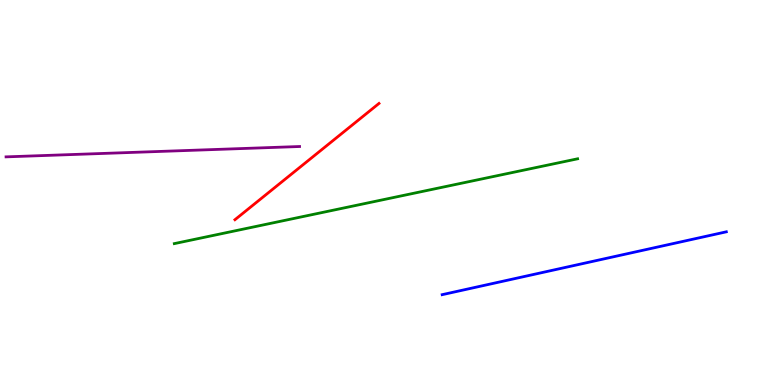[{'lines': ['blue', 'red'], 'intersections': []}, {'lines': ['green', 'red'], 'intersections': []}, {'lines': ['purple', 'red'], 'intersections': []}, {'lines': ['blue', 'green'], 'intersections': []}, {'lines': ['blue', 'purple'], 'intersections': []}, {'lines': ['green', 'purple'], 'intersections': []}]